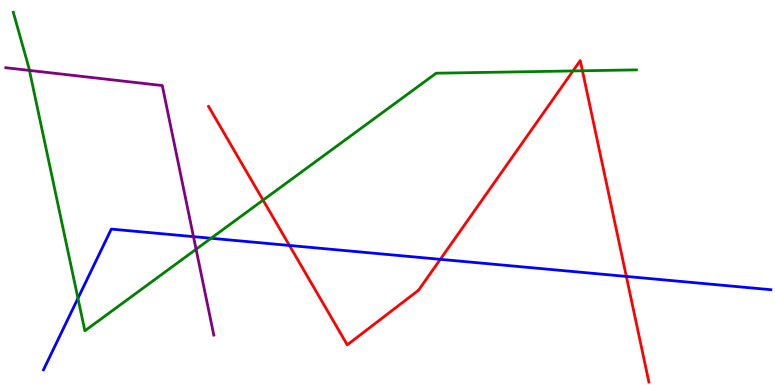[{'lines': ['blue', 'red'], 'intersections': [{'x': 3.73, 'y': 3.62}, {'x': 5.68, 'y': 3.26}, {'x': 8.08, 'y': 2.82}]}, {'lines': ['green', 'red'], 'intersections': [{'x': 3.39, 'y': 4.8}, {'x': 7.39, 'y': 8.16}, {'x': 7.52, 'y': 8.16}]}, {'lines': ['purple', 'red'], 'intersections': []}, {'lines': ['blue', 'green'], 'intersections': [{'x': 1.01, 'y': 2.25}, {'x': 2.72, 'y': 3.81}]}, {'lines': ['blue', 'purple'], 'intersections': [{'x': 2.5, 'y': 3.85}]}, {'lines': ['green', 'purple'], 'intersections': [{'x': 0.38, 'y': 8.17}, {'x': 2.53, 'y': 3.53}]}]